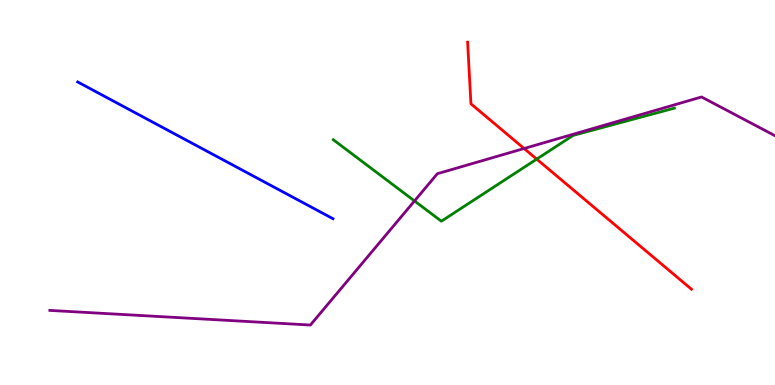[{'lines': ['blue', 'red'], 'intersections': []}, {'lines': ['green', 'red'], 'intersections': [{'x': 6.93, 'y': 5.87}]}, {'lines': ['purple', 'red'], 'intersections': [{'x': 6.76, 'y': 6.14}]}, {'lines': ['blue', 'green'], 'intersections': []}, {'lines': ['blue', 'purple'], 'intersections': []}, {'lines': ['green', 'purple'], 'intersections': [{'x': 5.35, 'y': 4.78}]}]